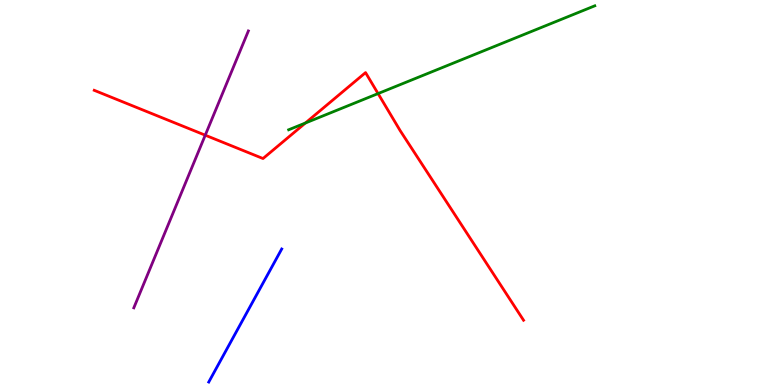[{'lines': ['blue', 'red'], 'intersections': []}, {'lines': ['green', 'red'], 'intersections': [{'x': 3.94, 'y': 6.81}, {'x': 4.88, 'y': 7.57}]}, {'lines': ['purple', 'red'], 'intersections': [{'x': 2.65, 'y': 6.49}]}, {'lines': ['blue', 'green'], 'intersections': []}, {'lines': ['blue', 'purple'], 'intersections': []}, {'lines': ['green', 'purple'], 'intersections': []}]